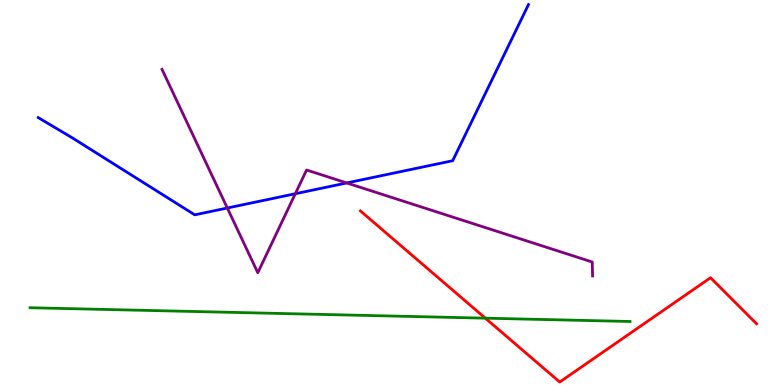[{'lines': ['blue', 'red'], 'intersections': []}, {'lines': ['green', 'red'], 'intersections': [{'x': 6.26, 'y': 1.74}]}, {'lines': ['purple', 'red'], 'intersections': []}, {'lines': ['blue', 'green'], 'intersections': []}, {'lines': ['blue', 'purple'], 'intersections': [{'x': 2.93, 'y': 4.6}, {'x': 3.81, 'y': 4.97}, {'x': 4.47, 'y': 5.25}]}, {'lines': ['green', 'purple'], 'intersections': []}]